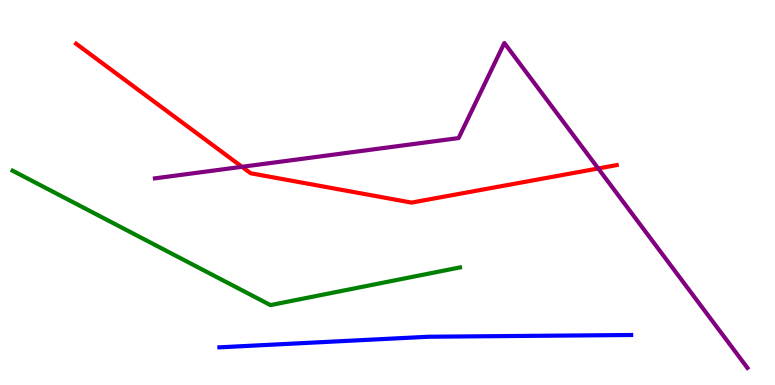[{'lines': ['blue', 'red'], 'intersections': []}, {'lines': ['green', 'red'], 'intersections': []}, {'lines': ['purple', 'red'], 'intersections': [{'x': 3.12, 'y': 5.67}, {'x': 7.72, 'y': 5.62}]}, {'lines': ['blue', 'green'], 'intersections': []}, {'lines': ['blue', 'purple'], 'intersections': []}, {'lines': ['green', 'purple'], 'intersections': []}]